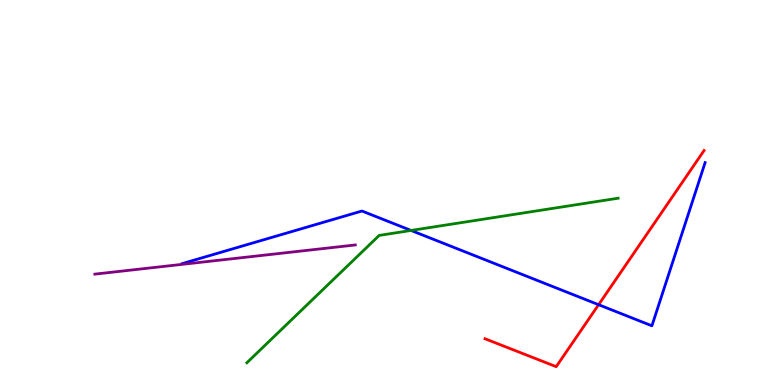[{'lines': ['blue', 'red'], 'intersections': [{'x': 7.72, 'y': 2.09}]}, {'lines': ['green', 'red'], 'intersections': []}, {'lines': ['purple', 'red'], 'intersections': []}, {'lines': ['blue', 'green'], 'intersections': [{'x': 5.3, 'y': 4.01}]}, {'lines': ['blue', 'purple'], 'intersections': []}, {'lines': ['green', 'purple'], 'intersections': []}]